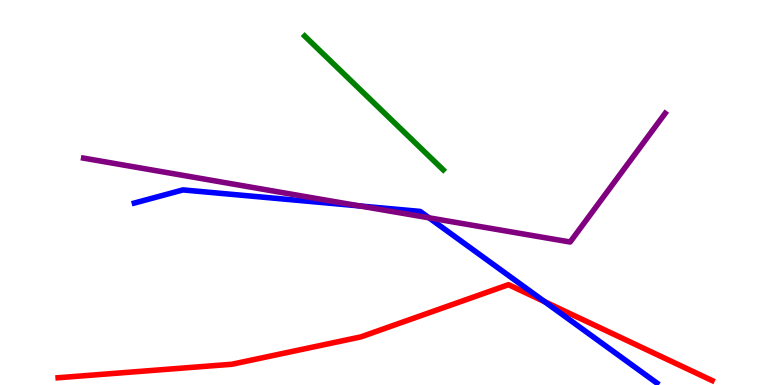[{'lines': ['blue', 'red'], 'intersections': [{'x': 7.03, 'y': 2.16}]}, {'lines': ['green', 'red'], 'intersections': []}, {'lines': ['purple', 'red'], 'intersections': []}, {'lines': ['blue', 'green'], 'intersections': []}, {'lines': ['blue', 'purple'], 'intersections': [{'x': 4.64, 'y': 4.65}, {'x': 5.54, 'y': 4.34}]}, {'lines': ['green', 'purple'], 'intersections': []}]